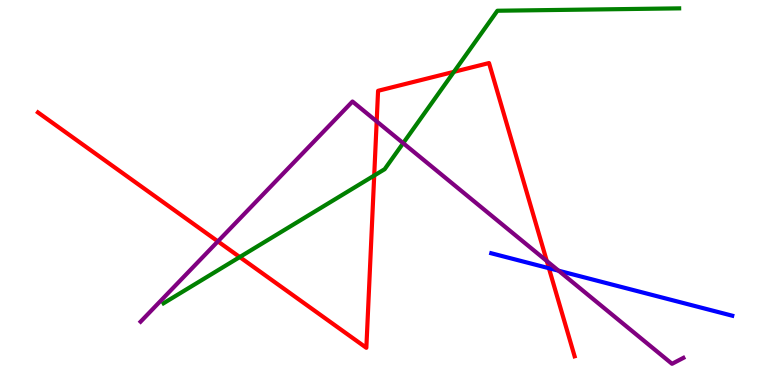[{'lines': ['blue', 'red'], 'intersections': [{'x': 7.08, 'y': 3.03}]}, {'lines': ['green', 'red'], 'intersections': [{'x': 3.09, 'y': 3.32}, {'x': 4.83, 'y': 5.44}, {'x': 5.86, 'y': 8.13}]}, {'lines': ['purple', 'red'], 'intersections': [{'x': 2.81, 'y': 3.73}, {'x': 4.86, 'y': 6.85}, {'x': 7.06, 'y': 3.22}]}, {'lines': ['blue', 'green'], 'intersections': []}, {'lines': ['blue', 'purple'], 'intersections': [{'x': 7.21, 'y': 2.97}]}, {'lines': ['green', 'purple'], 'intersections': [{'x': 5.2, 'y': 6.28}]}]